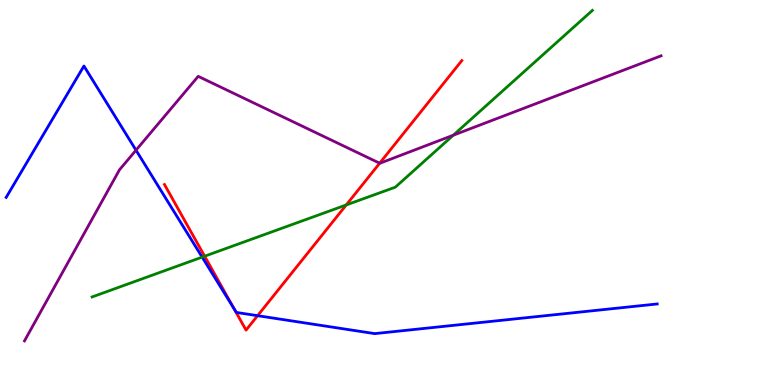[{'lines': ['blue', 'red'], 'intersections': [{'x': 3.02, 'y': 1.98}, {'x': 3.32, 'y': 1.8}]}, {'lines': ['green', 'red'], 'intersections': [{'x': 2.64, 'y': 3.35}, {'x': 4.47, 'y': 4.68}]}, {'lines': ['purple', 'red'], 'intersections': [{'x': 4.9, 'y': 5.76}]}, {'lines': ['blue', 'green'], 'intersections': [{'x': 2.61, 'y': 3.32}]}, {'lines': ['blue', 'purple'], 'intersections': [{'x': 1.75, 'y': 6.1}]}, {'lines': ['green', 'purple'], 'intersections': [{'x': 5.85, 'y': 6.49}]}]